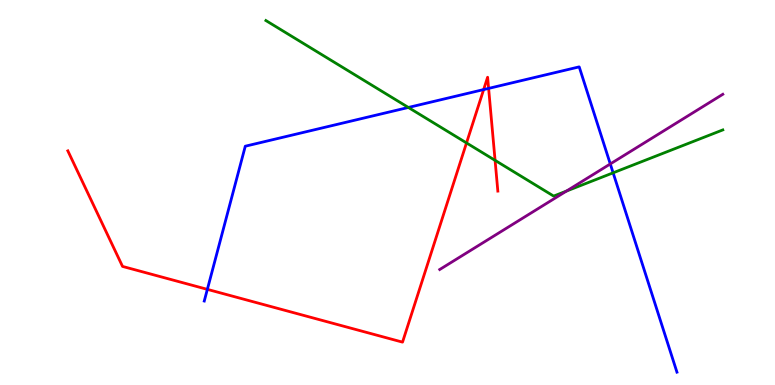[{'lines': ['blue', 'red'], 'intersections': [{'x': 2.68, 'y': 2.48}, {'x': 6.24, 'y': 7.67}, {'x': 6.3, 'y': 7.7}]}, {'lines': ['green', 'red'], 'intersections': [{'x': 6.02, 'y': 6.29}, {'x': 6.39, 'y': 5.84}]}, {'lines': ['purple', 'red'], 'intersections': []}, {'lines': ['blue', 'green'], 'intersections': [{'x': 5.27, 'y': 7.21}, {'x': 7.91, 'y': 5.51}]}, {'lines': ['blue', 'purple'], 'intersections': [{'x': 7.87, 'y': 5.74}]}, {'lines': ['green', 'purple'], 'intersections': [{'x': 7.31, 'y': 5.04}]}]